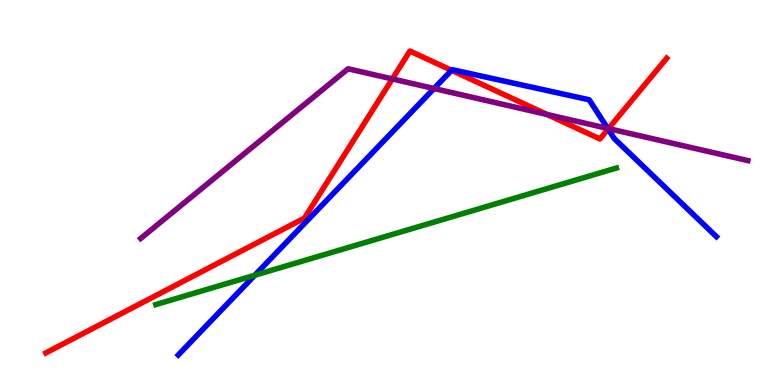[{'lines': ['blue', 'red'], 'intersections': [{'x': 5.83, 'y': 8.17}, {'x': 7.85, 'y': 6.65}]}, {'lines': ['green', 'red'], 'intersections': []}, {'lines': ['purple', 'red'], 'intersections': [{'x': 5.06, 'y': 7.95}, {'x': 7.06, 'y': 7.03}, {'x': 7.85, 'y': 6.66}]}, {'lines': ['blue', 'green'], 'intersections': [{'x': 3.29, 'y': 2.85}]}, {'lines': ['blue', 'purple'], 'intersections': [{'x': 5.6, 'y': 7.7}, {'x': 7.84, 'y': 6.66}]}, {'lines': ['green', 'purple'], 'intersections': []}]